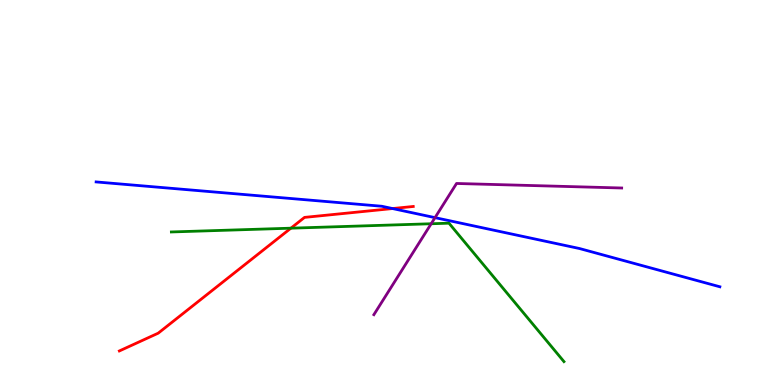[{'lines': ['blue', 'red'], 'intersections': [{'x': 5.07, 'y': 4.58}]}, {'lines': ['green', 'red'], 'intersections': [{'x': 3.75, 'y': 4.07}]}, {'lines': ['purple', 'red'], 'intersections': []}, {'lines': ['blue', 'green'], 'intersections': []}, {'lines': ['blue', 'purple'], 'intersections': [{'x': 5.61, 'y': 4.35}]}, {'lines': ['green', 'purple'], 'intersections': [{'x': 5.56, 'y': 4.19}]}]